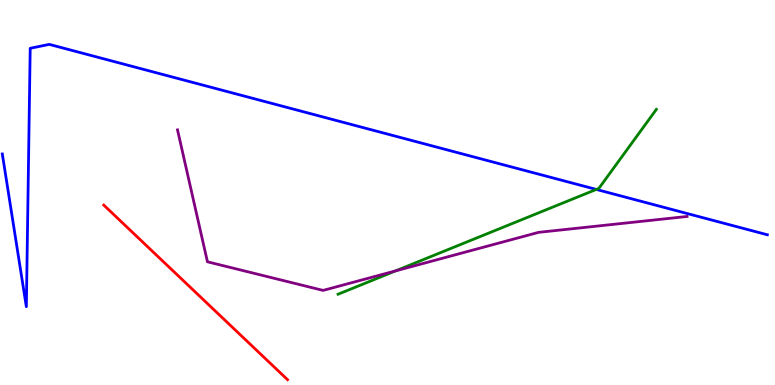[{'lines': ['blue', 'red'], 'intersections': []}, {'lines': ['green', 'red'], 'intersections': []}, {'lines': ['purple', 'red'], 'intersections': []}, {'lines': ['blue', 'green'], 'intersections': [{'x': 7.69, 'y': 5.08}]}, {'lines': ['blue', 'purple'], 'intersections': []}, {'lines': ['green', 'purple'], 'intersections': [{'x': 5.1, 'y': 2.96}]}]